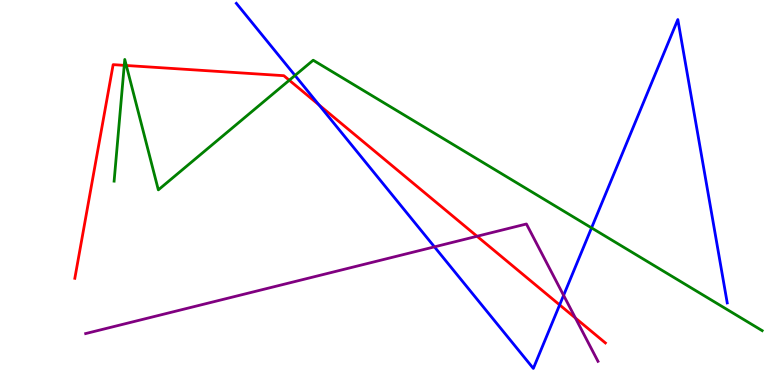[{'lines': ['blue', 'red'], 'intersections': [{'x': 4.12, 'y': 7.28}, {'x': 7.22, 'y': 2.08}]}, {'lines': ['green', 'red'], 'intersections': [{'x': 1.6, 'y': 8.3}, {'x': 1.63, 'y': 8.3}, {'x': 3.73, 'y': 7.92}]}, {'lines': ['purple', 'red'], 'intersections': [{'x': 6.16, 'y': 3.86}, {'x': 7.42, 'y': 1.74}]}, {'lines': ['blue', 'green'], 'intersections': [{'x': 3.81, 'y': 8.04}, {'x': 7.63, 'y': 4.08}]}, {'lines': ['blue', 'purple'], 'intersections': [{'x': 5.61, 'y': 3.59}, {'x': 7.27, 'y': 2.33}]}, {'lines': ['green', 'purple'], 'intersections': []}]